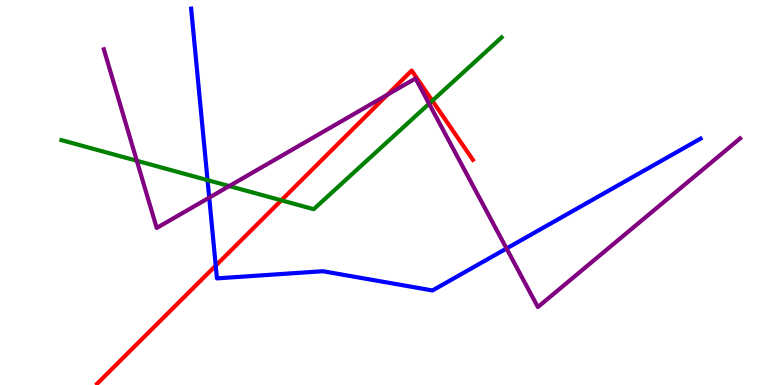[{'lines': ['blue', 'red'], 'intersections': [{'x': 2.78, 'y': 3.1}]}, {'lines': ['green', 'red'], 'intersections': [{'x': 3.63, 'y': 4.8}, {'x': 5.58, 'y': 7.38}]}, {'lines': ['purple', 'red'], 'intersections': [{'x': 5.0, 'y': 7.54}]}, {'lines': ['blue', 'green'], 'intersections': [{'x': 2.68, 'y': 5.32}]}, {'lines': ['blue', 'purple'], 'intersections': [{'x': 2.7, 'y': 4.87}, {'x': 6.54, 'y': 3.55}]}, {'lines': ['green', 'purple'], 'intersections': [{'x': 1.77, 'y': 5.82}, {'x': 2.96, 'y': 5.17}, {'x': 5.54, 'y': 7.31}]}]